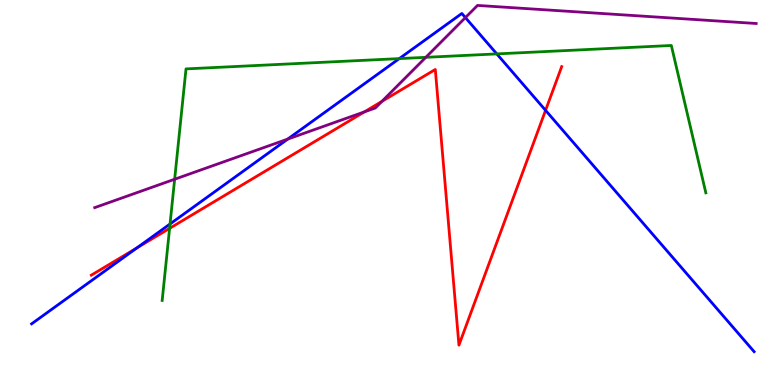[{'lines': ['blue', 'red'], 'intersections': [{'x': 1.76, 'y': 3.56}, {'x': 7.04, 'y': 7.13}]}, {'lines': ['green', 'red'], 'intersections': [{'x': 2.19, 'y': 4.07}]}, {'lines': ['purple', 'red'], 'intersections': [{'x': 4.7, 'y': 7.09}, {'x': 4.93, 'y': 7.37}]}, {'lines': ['blue', 'green'], 'intersections': [{'x': 2.19, 'y': 4.18}, {'x': 5.15, 'y': 8.48}, {'x': 6.41, 'y': 8.6}]}, {'lines': ['blue', 'purple'], 'intersections': [{'x': 3.71, 'y': 6.39}, {'x': 6.01, 'y': 9.54}]}, {'lines': ['green', 'purple'], 'intersections': [{'x': 2.25, 'y': 5.34}, {'x': 5.49, 'y': 8.51}]}]